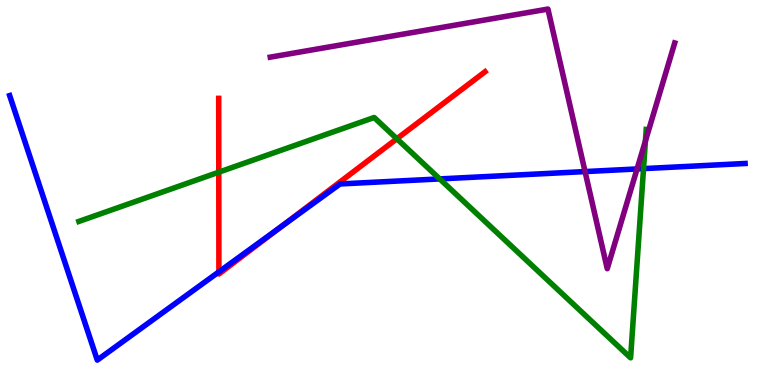[{'lines': ['blue', 'red'], 'intersections': [{'x': 2.82, 'y': 2.94}, {'x': 3.63, 'y': 4.11}]}, {'lines': ['green', 'red'], 'intersections': [{'x': 2.82, 'y': 5.53}, {'x': 5.12, 'y': 6.4}]}, {'lines': ['purple', 'red'], 'intersections': []}, {'lines': ['blue', 'green'], 'intersections': [{'x': 5.67, 'y': 5.35}, {'x': 8.3, 'y': 5.62}]}, {'lines': ['blue', 'purple'], 'intersections': [{'x': 7.55, 'y': 5.54}, {'x': 8.22, 'y': 5.61}]}, {'lines': ['green', 'purple'], 'intersections': [{'x': 8.33, 'y': 6.34}]}]